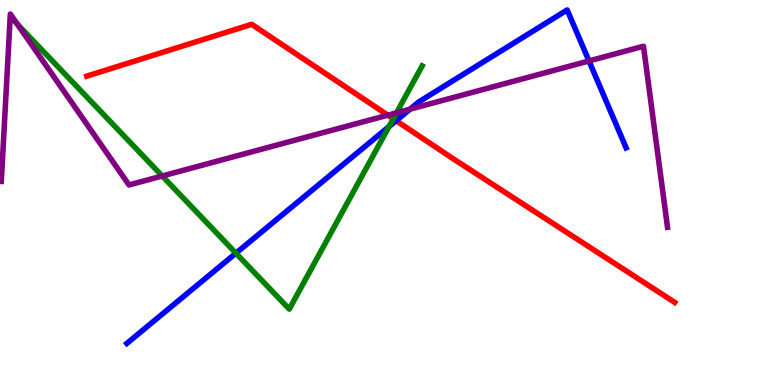[{'lines': ['blue', 'red'], 'intersections': [{'x': 5.11, 'y': 6.87}]}, {'lines': ['green', 'red'], 'intersections': [{'x': 5.07, 'y': 6.91}]}, {'lines': ['purple', 'red'], 'intersections': [{'x': 5.0, 'y': 7.01}]}, {'lines': ['blue', 'green'], 'intersections': [{'x': 3.04, 'y': 3.42}, {'x': 5.02, 'y': 6.71}]}, {'lines': ['blue', 'purple'], 'intersections': [{'x': 5.29, 'y': 7.16}, {'x': 7.6, 'y': 8.42}]}, {'lines': ['green', 'purple'], 'intersections': [{'x': 0.225, 'y': 9.37}, {'x': 2.09, 'y': 5.43}, {'x': 5.12, 'y': 7.07}]}]